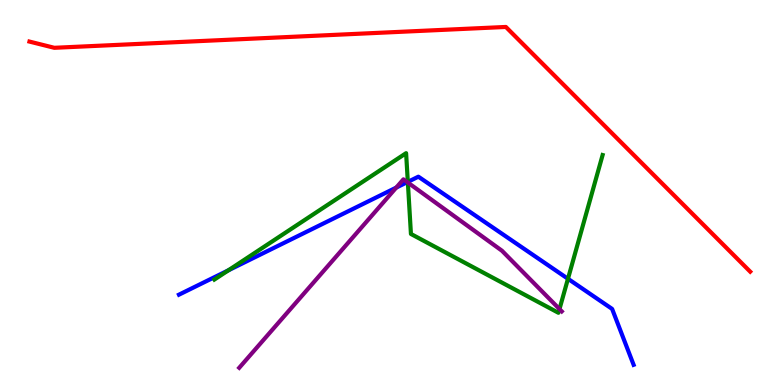[{'lines': ['blue', 'red'], 'intersections': []}, {'lines': ['green', 'red'], 'intersections': []}, {'lines': ['purple', 'red'], 'intersections': []}, {'lines': ['blue', 'green'], 'intersections': [{'x': 2.95, 'y': 2.98}, {'x': 5.26, 'y': 5.28}, {'x': 7.33, 'y': 2.76}]}, {'lines': ['blue', 'purple'], 'intersections': [{'x': 5.11, 'y': 5.13}, {'x': 5.26, 'y': 5.27}]}, {'lines': ['green', 'purple'], 'intersections': [{'x': 5.26, 'y': 5.26}, {'x': 7.22, 'y': 1.97}]}]